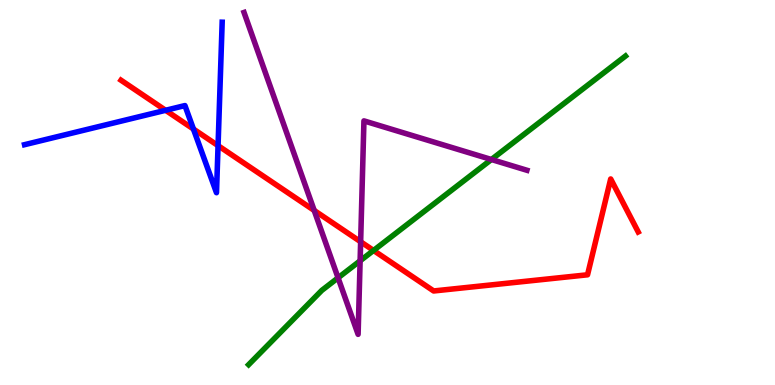[{'lines': ['blue', 'red'], 'intersections': [{'x': 2.14, 'y': 7.14}, {'x': 2.5, 'y': 6.65}, {'x': 2.81, 'y': 6.22}]}, {'lines': ['green', 'red'], 'intersections': [{'x': 4.82, 'y': 3.49}]}, {'lines': ['purple', 'red'], 'intersections': [{'x': 4.05, 'y': 4.53}, {'x': 4.65, 'y': 3.72}]}, {'lines': ['blue', 'green'], 'intersections': []}, {'lines': ['blue', 'purple'], 'intersections': []}, {'lines': ['green', 'purple'], 'intersections': [{'x': 4.36, 'y': 2.78}, {'x': 4.65, 'y': 3.23}, {'x': 6.34, 'y': 5.86}]}]